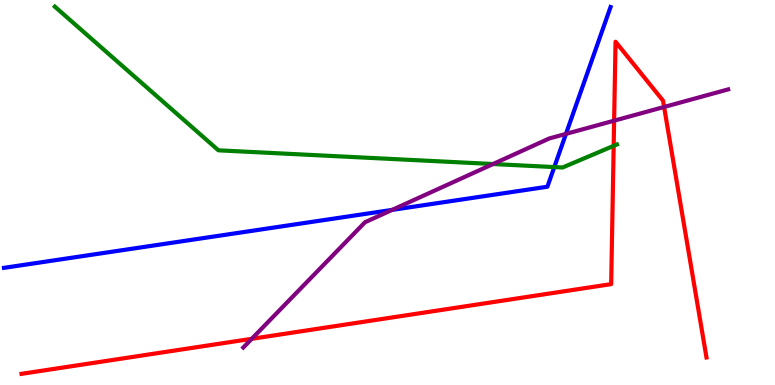[{'lines': ['blue', 'red'], 'intersections': []}, {'lines': ['green', 'red'], 'intersections': [{'x': 7.92, 'y': 6.21}]}, {'lines': ['purple', 'red'], 'intersections': [{'x': 3.25, 'y': 1.2}, {'x': 7.92, 'y': 6.87}, {'x': 8.57, 'y': 7.22}]}, {'lines': ['blue', 'green'], 'intersections': [{'x': 7.15, 'y': 5.66}]}, {'lines': ['blue', 'purple'], 'intersections': [{'x': 5.06, 'y': 4.55}, {'x': 7.3, 'y': 6.52}]}, {'lines': ['green', 'purple'], 'intersections': [{'x': 6.36, 'y': 5.74}]}]